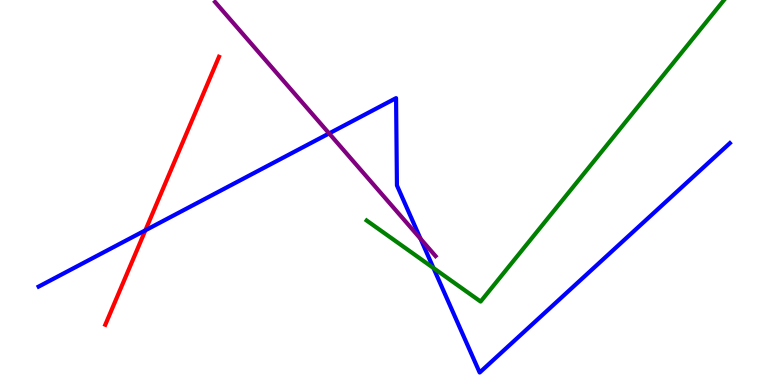[{'lines': ['blue', 'red'], 'intersections': [{'x': 1.88, 'y': 4.02}]}, {'lines': ['green', 'red'], 'intersections': []}, {'lines': ['purple', 'red'], 'intersections': []}, {'lines': ['blue', 'green'], 'intersections': [{'x': 5.59, 'y': 3.04}]}, {'lines': ['blue', 'purple'], 'intersections': [{'x': 4.25, 'y': 6.53}, {'x': 5.43, 'y': 3.8}]}, {'lines': ['green', 'purple'], 'intersections': []}]